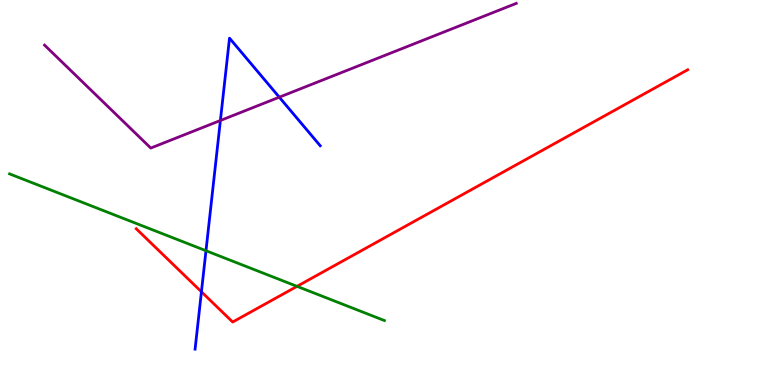[{'lines': ['blue', 'red'], 'intersections': [{'x': 2.6, 'y': 2.42}]}, {'lines': ['green', 'red'], 'intersections': [{'x': 3.83, 'y': 2.56}]}, {'lines': ['purple', 'red'], 'intersections': []}, {'lines': ['blue', 'green'], 'intersections': [{'x': 2.66, 'y': 3.49}]}, {'lines': ['blue', 'purple'], 'intersections': [{'x': 2.84, 'y': 6.87}, {'x': 3.6, 'y': 7.48}]}, {'lines': ['green', 'purple'], 'intersections': []}]